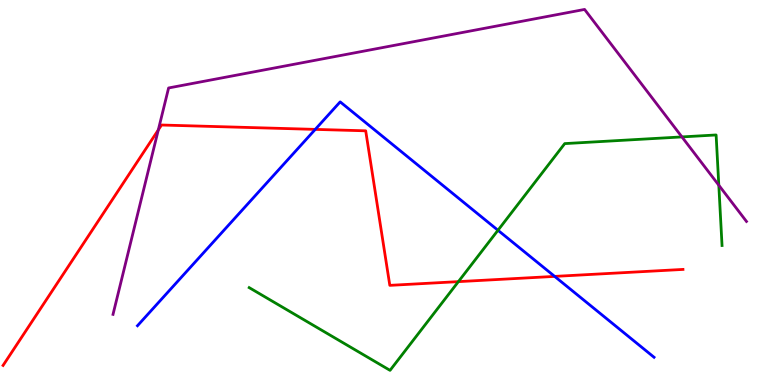[{'lines': ['blue', 'red'], 'intersections': [{'x': 4.07, 'y': 6.64}, {'x': 7.16, 'y': 2.82}]}, {'lines': ['green', 'red'], 'intersections': [{'x': 5.91, 'y': 2.68}]}, {'lines': ['purple', 'red'], 'intersections': [{'x': 2.04, 'y': 6.63}]}, {'lines': ['blue', 'green'], 'intersections': [{'x': 6.43, 'y': 4.02}]}, {'lines': ['blue', 'purple'], 'intersections': []}, {'lines': ['green', 'purple'], 'intersections': [{'x': 8.8, 'y': 6.44}, {'x': 9.27, 'y': 5.19}]}]